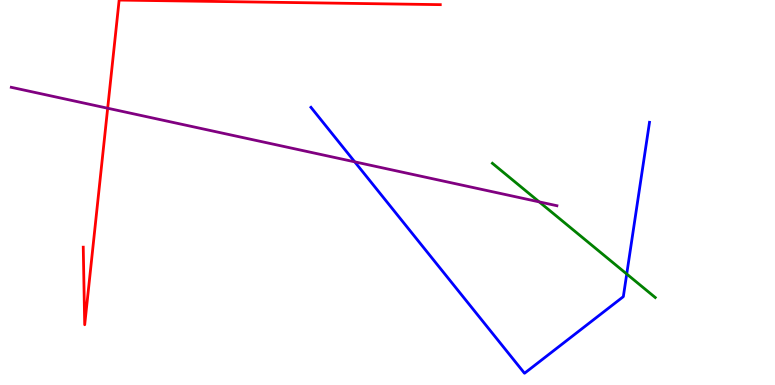[{'lines': ['blue', 'red'], 'intersections': []}, {'lines': ['green', 'red'], 'intersections': []}, {'lines': ['purple', 'red'], 'intersections': [{'x': 1.39, 'y': 7.19}]}, {'lines': ['blue', 'green'], 'intersections': [{'x': 8.09, 'y': 2.88}]}, {'lines': ['blue', 'purple'], 'intersections': [{'x': 4.58, 'y': 5.8}]}, {'lines': ['green', 'purple'], 'intersections': [{'x': 6.96, 'y': 4.76}]}]